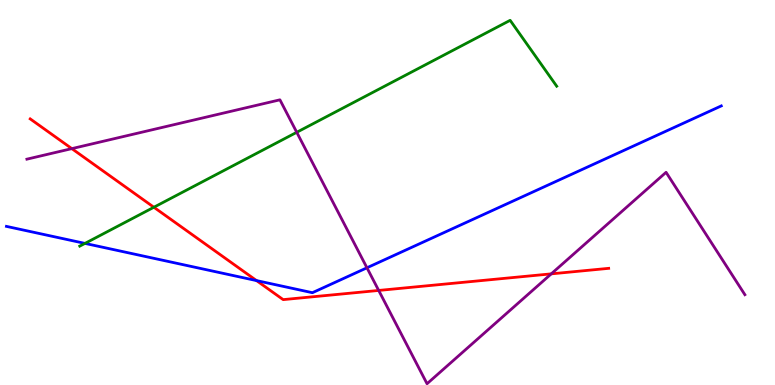[{'lines': ['blue', 'red'], 'intersections': [{'x': 3.31, 'y': 2.71}]}, {'lines': ['green', 'red'], 'intersections': [{'x': 1.99, 'y': 4.62}]}, {'lines': ['purple', 'red'], 'intersections': [{'x': 0.927, 'y': 6.14}, {'x': 4.89, 'y': 2.46}, {'x': 7.11, 'y': 2.89}]}, {'lines': ['blue', 'green'], 'intersections': [{'x': 1.1, 'y': 3.68}]}, {'lines': ['blue', 'purple'], 'intersections': [{'x': 4.73, 'y': 3.04}]}, {'lines': ['green', 'purple'], 'intersections': [{'x': 3.83, 'y': 6.56}]}]